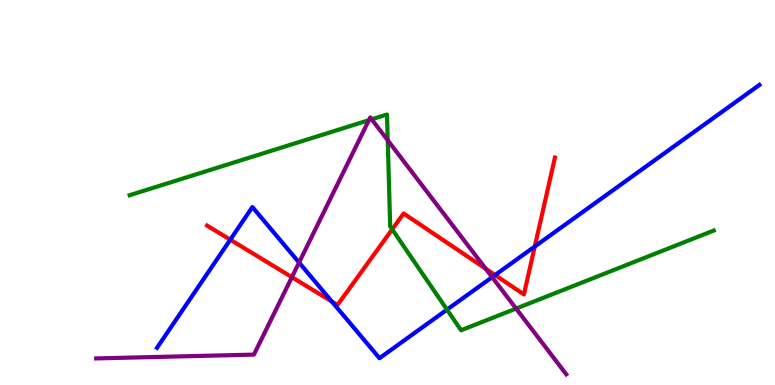[{'lines': ['blue', 'red'], 'intersections': [{'x': 2.97, 'y': 3.77}, {'x': 4.28, 'y': 2.17}, {'x': 6.39, 'y': 2.86}, {'x': 6.9, 'y': 3.6}]}, {'lines': ['green', 'red'], 'intersections': [{'x': 5.06, 'y': 4.04}]}, {'lines': ['purple', 'red'], 'intersections': [{'x': 3.77, 'y': 2.8}, {'x': 6.27, 'y': 3.02}]}, {'lines': ['blue', 'green'], 'intersections': [{'x': 5.77, 'y': 1.96}]}, {'lines': ['blue', 'purple'], 'intersections': [{'x': 3.86, 'y': 3.18}, {'x': 6.35, 'y': 2.8}]}, {'lines': ['green', 'purple'], 'intersections': [{'x': 4.76, 'y': 6.88}, {'x': 4.8, 'y': 6.9}, {'x': 5.0, 'y': 6.36}, {'x': 6.66, 'y': 1.99}]}]